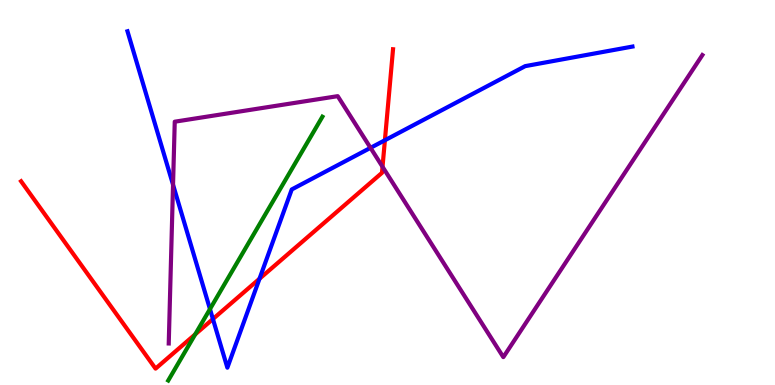[{'lines': ['blue', 'red'], 'intersections': [{'x': 2.75, 'y': 1.71}, {'x': 3.35, 'y': 2.76}, {'x': 4.97, 'y': 6.36}]}, {'lines': ['green', 'red'], 'intersections': [{'x': 2.52, 'y': 1.32}]}, {'lines': ['purple', 'red'], 'intersections': [{'x': 4.94, 'y': 5.67}]}, {'lines': ['blue', 'green'], 'intersections': [{'x': 2.71, 'y': 1.97}]}, {'lines': ['blue', 'purple'], 'intersections': [{'x': 2.23, 'y': 5.2}, {'x': 4.78, 'y': 6.16}]}, {'lines': ['green', 'purple'], 'intersections': []}]